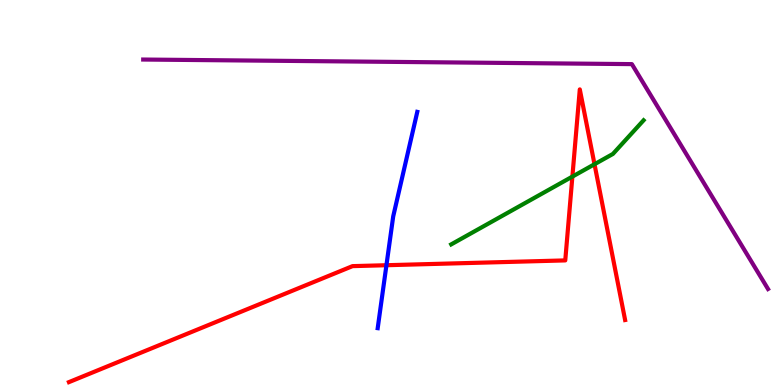[{'lines': ['blue', 'red'], 'intersections': [{'x': 4.99, 'y': 3.11}]}, {'lines': ['green', 'red'], 'intersections': [{'x': 7.39, 'y': 5.41}, {'x': 7.67, 'y': 5.73}]}, {'lines': ['purple', 'red'], 'intersections': []}, {'lines': ['blue', 'green'], 'intersections': []}, {'lines': ['blue', 'purple'], 'intersections': []}, {'lines': ['green', 'purple'], 'intersections': []}]